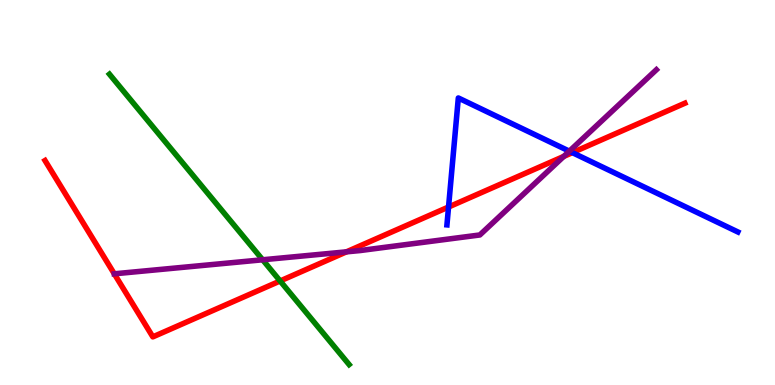[{'lines': ['blue', 'red'], 'intersections': [{'x': 5.79, 'y': 4.62}, {'x': 7.39, 'y': 6.04}]}, {'lines': ['green', 'red'], 'intersections': [{'x': 3.61, 'y': 2.7}]}, {'lines': ['purple', 'red'], 'intersections': [{'x': 1.47, 'y': 2.89}, {'x': 4.47, 'y': 3.46}, {'x': 7.27, 'y': 5.94}]}, {'lines': ['blue', 'green'], 'intersections': []}, {'lines': ['blue', 'purple'], 'intersections': [{'x': 7.35, 'y': 6.07}]}, {'lines': ['green', 'purple'], 'intersections': [{'x': 3.39, 'y': 3.25}]}]